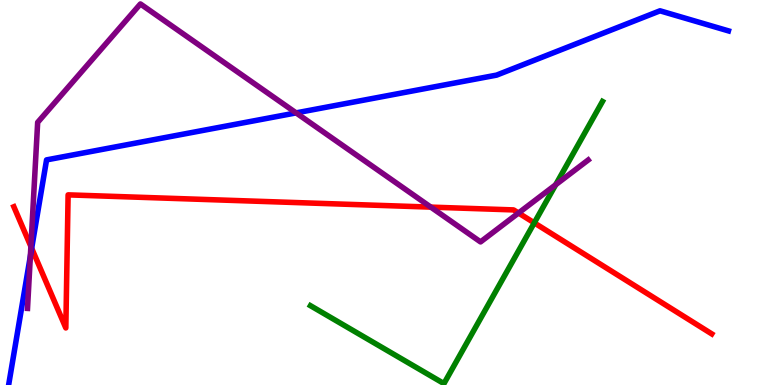[{'lines': ['blue', 'red'], 'intersections': [{'x': 0.409, 'y': 3.55}]}, {'lines': ['green', 'red'], 'intersections': [{'x': 6.89, 'y': 4.21}]}, {'lines': ['purple', 'red'], 'intersections': [{'x': 0.399, 'y': 3.6}, {'x': 5.56, 'y': 4.62}, {'x': 6.69, 'y': 4.47}]}, {'lines': ['blue', 'green'], 'intersections': []}, {'lines': ['blue', 'purple'], 'intersections': [{'x': 0.392, 'y': 3.35}, {'x': 3.82, 'y': 7.07}]}, {'lines': ['green', 'purple'], 'intersections': [{'x': 7.17, 'y': 5.2}]}]